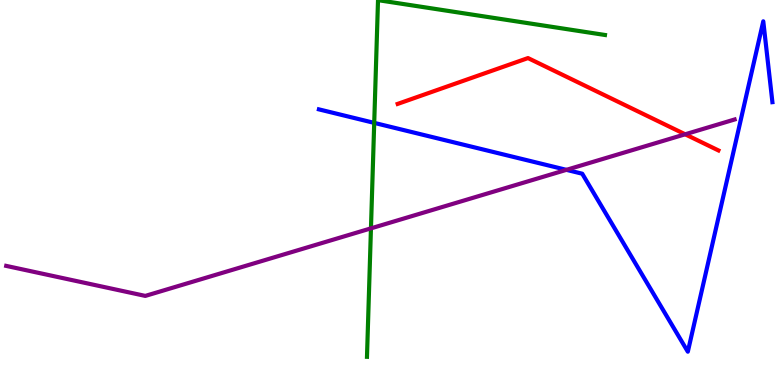[{'lines': ['blue', 'red'], 'intersections': []}, {'lines': ['green', 'red'], 'intersections': []}, {'lines': ['purple', 'red'], 'intersections': [{'x': 8.84, 'y': 6.51}]}, {'lines': ['blue', 'green'], 'intersections': [{'x': 4.83, 'y': 6.81}]}, {'lines': ['blue', 'purple'], 'intersections': [{'x': 7.31, 'y': 5.59}]}, {'lines': ['green', 'purple'], 'intersections': [{'x': 4.79, 'y': 4.07}]}]